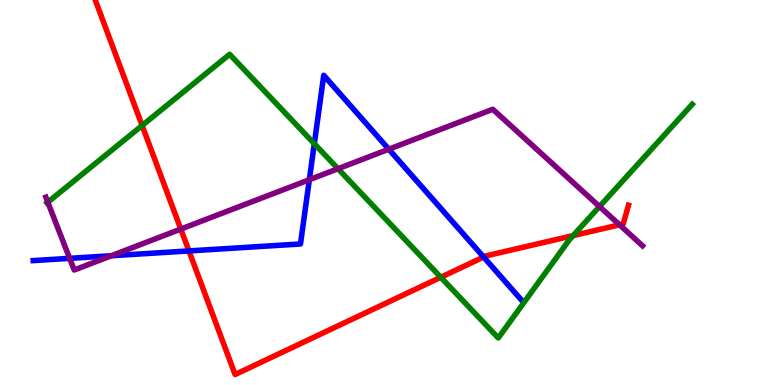[{'lines': ['blue', 'red'], 'intersections': [{'x': 2.44, 'y': 3.48}, {'x': 6.24, 'y': 3.32}]}, {'lines': ['green', 'red'], 'intersections': [{'x': 1.83, 'y': 6.74}, {'x': 5.69, 'y': 2.8}, {'x': 7.4, 'y': 3.88}]}, {'lines': ['purple', 'red'], 'intersections': [{'x': 2.33, 'y': 4.05}, {'x': 7.99, 'y': 4.16}]}, {'lines': ['blue', 'green'], 'intersections': [{'x': 4.06, 'y': 6.27}]}, {'lines': ['blue', 'purple'], 'intersections': [{'x': 0.899, 'y': 3.29}, {'x': 1.44, 'y': 3.36}, {'x': 3.99, 'y': 5.33}, {'x': 5.02, 'y': 6.12}]}, {'lines': ['green', 'purple'], 'intersections': [{'x': 0.617, 'y': 4.75}, {'x': 4.36, 'y': 5.62}, {'x': 7.74, 'y': 4.64}]}]